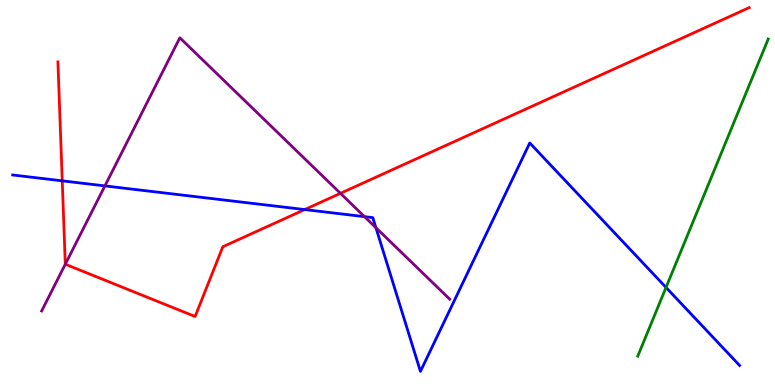[{'lines': ['blue', 'red'], 'intersections': [{'x': 0.803, 'y': 5.3}, {'x': 3.93, 'y': 4.56}]}, {'lines': ['green', 'red'], 'intersections': []}, {'lines': ['purple', 'red'], 'intersections': [{'x': 0.843, 'y': 3.14}, {'x': 4.39, 'y': 4.98}]}, {'lines': ['blue', 'green'], 'intersections': [{'x': 8.59, 'y': 2.53}]}, {'lines': ['blue', 'purple'], 'intersections': [{'x': 1.35, 'y': 5.17}, {'x': 4.7, 'y': 4.37}, {'x': 4.85, 'y': 4.09}]}, {'lines': ['green', 'purple'], 'intersections': []}]